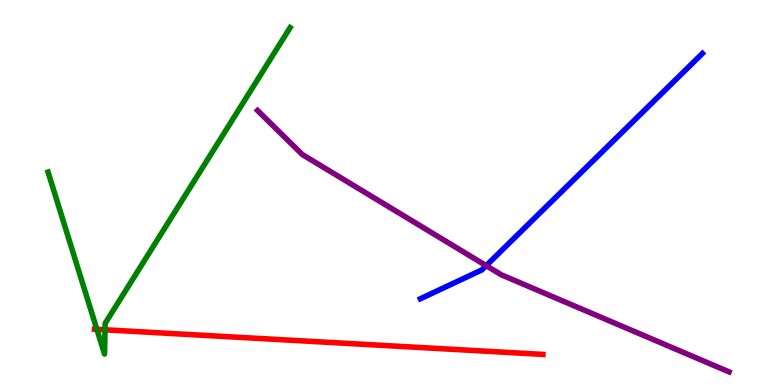[{'lines': ['blue', 'red'], 'intersections': []}, {'lines': ['green', 'red'], 'intersections': [{'x': 1.25, 'y': 1.45}, {'x': 1.36, 'y': 1.43}]}, {'lines': ['purple', 'red'], 'intersections': []}, {'lines': ['blue', 'green'], 'intersections': []}, {'lines': ['blue', 'purple'], 'intersections': [{'x': 6.27, 'y': 3.1}]}, {'lines': ['green', 'purple'], 'intersections': []}]